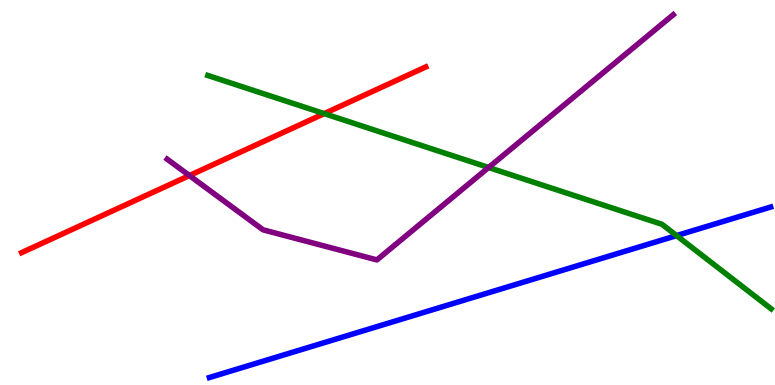[{'lines': ['blue', 'red'], 'intersections': []}, {'lines': ['green', 'red'], 'intersections': [{'x': 4.18, 'y': 7.05}]}, {'lines': ['purple', 'red'], 'intersections': [{'x': 2.44, 'y': 5.44}]}, {'lines': ['blue', 'green'], 'intersections': [{'x': 8.73, 'y': 3.88}]}, {'lines': ['blue', 'purple'], 'intersections': []}, {'lines': ['green', 'purple'], 'intersections': [{'x': 6.3, 'y': 5.65}]}]